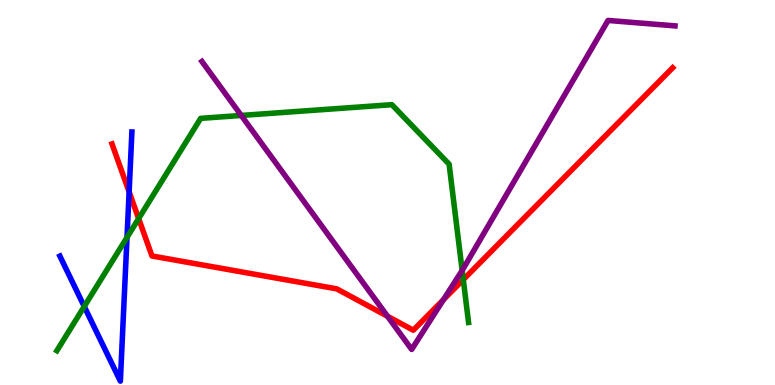[{'lines': ['blue', 'red'], 'intersections': [{'x': 1.67, 'y': 5.02}]}, {'lines': ['green', 'red'], 'intersections': [{'x': 1.79, 'y': 4.32}, {'x': 5.98, 'y': 2.74}]}, {'lines': ['purple', 'red'], 'intersections': [{'x': 5.0, 'y': 1.79}, {'x': 5.72, 'y': 2.22}]}, {'lines': ['blue', 'green'], 'intersections': [{'x': 1.09, 'y': 2.04}, {'x': 1.64, 'y': 3.83}]}, {'lines': ['blue', 'purple'], 'intersections': []}, {'lines': ['green', 'purple'], 'intersections': [{'x': 3.11, 'y': 7.0}, {'x': 5.96, 'y': 2.98}]}]